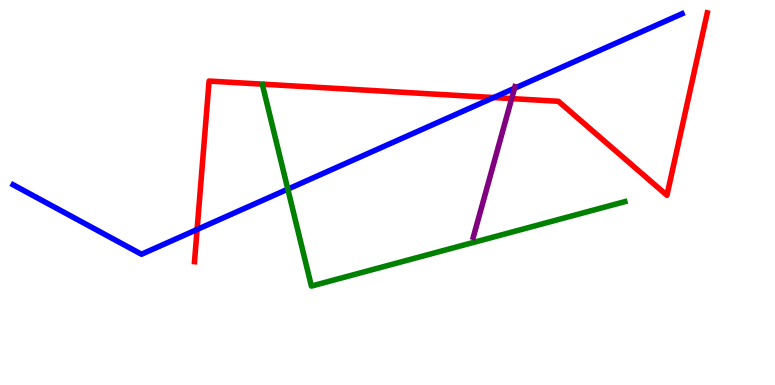[{'lines': ['blue', 'red'], 'intersections': [{'x': 2.54, 'y': 4.04}, {'x': 6.37, 'y': 7.47}]}, {'lines': ['green', 'red'], 'intersections': []}, {'lines': ['purple', 'red'], 'intersections': [{'x': 6.6, 'y': 7.44}]}, {'lines': ['blue', 'green'], 'intersections': [{'x': 3.71, 'y': 5.09}]}, {'lines': ['blue', 'purple'], 'intersections': [{'x': 6.64, 'y': 7.71}]}, {'lines': ['green', 'purple'], 'intersections': []}]